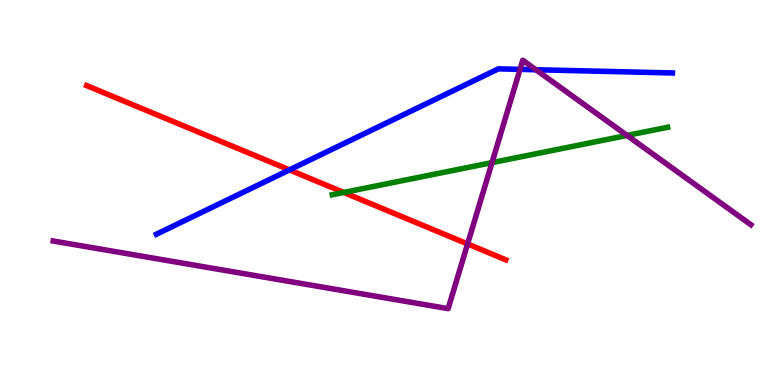[{'lines': ['blue', 'red'], 'intersections': [{'x': 3.73, 'y': 5.59}]}, {'lines': ['green', 'red'], 'intersections': [{'x': 4.44, 'y': 5.0}]}, {'lines': ['purple', 'red'], 'intersections': [{'x': 6.03, 'y': 3.66}]}, {'lines': ['blue', 'green'], 'intersections': []}, {'lines': ['blue', 'purple'], 'intersections': [{'x': 6.71, 'y': 8.2}, {'x': 6.91, 'y': 8.19}]}, {'lines': ['green', 'purple'], 'intersections': [{'x': 6.35, 'y': 5.78}, {'x': 8.09, 'y': 6.48}]}]